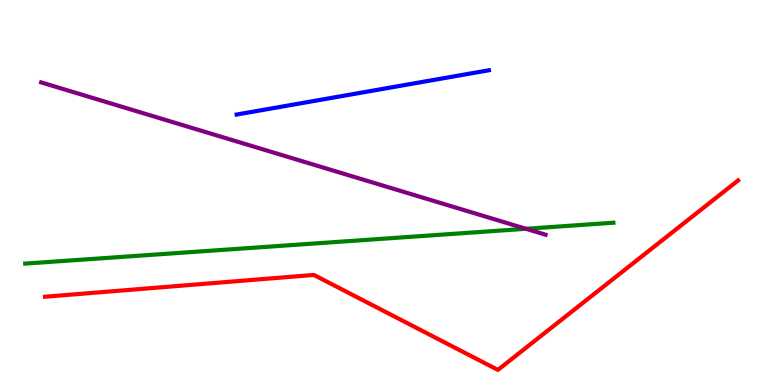[{'lines': ['blue', 'red'], 'intersections': []}, {'lines': ['green', 'red'], 'intersections': []}, {'lines': ['purple', 'red'], 'intersections': []}, {'lines': ['blue', 'green'], 'intersections': []}, {'lines': ['blue', 'purple'], 'intersections': []}, {'lines': ['green', 'purple'], 'intersections': [{'x': 6.79, 'y': 4.06}]}]